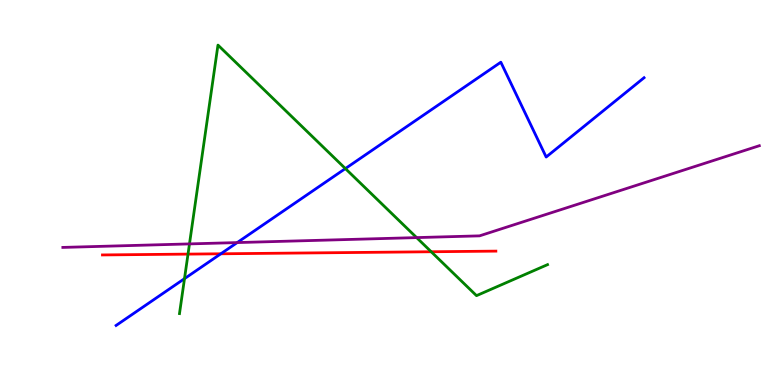[{'lines': ['blue', 'red'], 'intersections': [{'x': 2.85, 'y': 3.41}]}, {'lines': ['green', 'red'], 'intersections': [{'x': 2.43, 'y': 3.4}, {'x': 5.56, 'y': 3.46}]}, {'lines': ['purple', 'red'], 'intersections': []}, {'lines': ['blue', 'green'], 'intersections': [{'x': 2.38, 'y': 2.76}, {'x': 4.46, 'y': 5.62}]}, {'lines': ['blue', 'purple'], 'intersections': [{'x': 3.06, 'y': 3.7}]}, {'lines': ['green', 'purple'], 'intersections': [{'x': 2.44, 'y': 3.66}, {'x': 5.38, 'y': 3.83}]}]